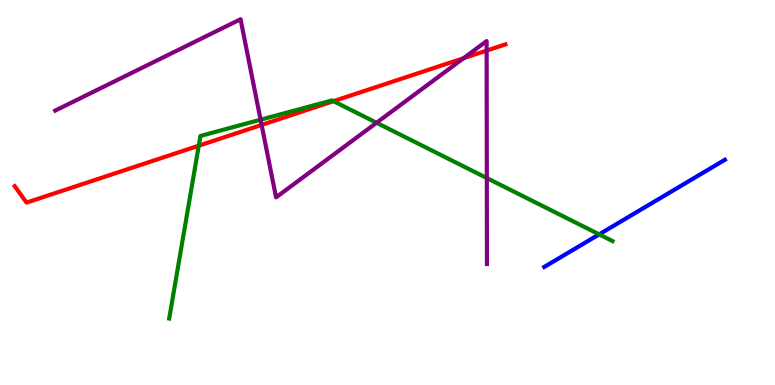[{'lines': ['blue', 'red'], 'intersections': []}, {'lines': ['green', 'red'], 'intersections': [{'x': 2.56, 'y': 6.22}, {'x': 4.3, 'y': 7.37}]}, {'lines': ['purple', 'red'], 'intersections': [{'x': 3.38, 'y': 6.76}, {'x': 5.98, 'y': 8.49}, {'x': 6.28, 'y': 8.69}]}, {'lines': ['blue', 'green'], 'intersections': [{'x': 7.73, 'y': 3.91}]}, {'lines': ['blue', 'purple'], 'intersections': []}, {'lines': ['green', 'purple'], 'intersections': [{'x': 3.36, 'y': 6.89}, {'x': 4.86, 'y': 6.81}, {'x': 6.28, 'y': 5.38}]}]